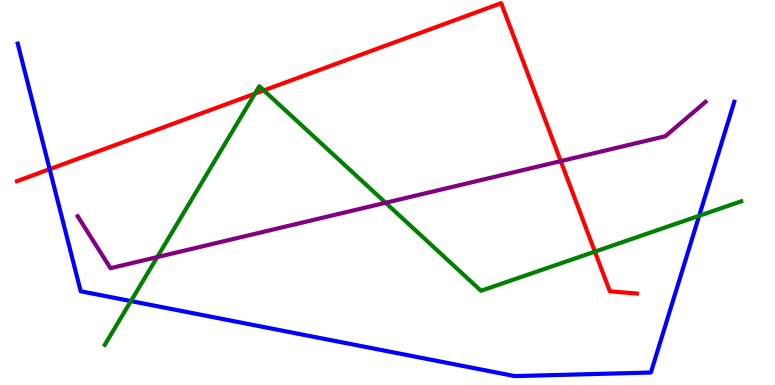[{'lines': ['blue', 'red'], 'intersections': [{'x': 0.641, 'y': 5.61}]}, {'lines': ['green', 'red'], 'intersections': [{'x': 3.29, 'y': 7.57}, {'x': 3.4, 'y': 7.65}, {'x': 7.68, 'y': 3.46}]}, {'lines': ['purple', 'red'], 'intersections': [{'x': 7.24, 'y': 5.81}]}, {'lines': ['blue', 'green'], 'intersections': [{'x': 1.69, 'y': 2.18}, {'x': 9.02, 'y': 4.4}]}, {'lines': ['blue', 'purple'], 'intersections': []}, {'lines': ['green', 'purple'], 'intersections': [{'x': 2.03, 'y': 3.32}, {'x': 4.98, 'y': 4.73}]}]